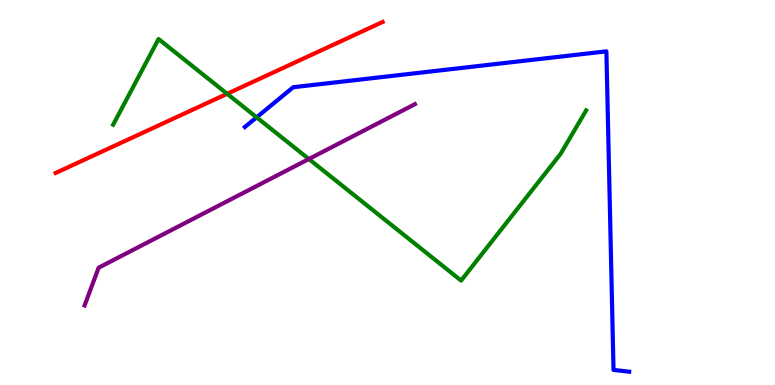[{'lines': ['blue', 'red'], 'intersections': []}, {'lines': ['green', 'red'], 'intersections': [{'x': 2.93, 'y': 7.56}]}, {'lines': ['purple', 'red'], 'intersections': []}, {'lines': ['blue', 'green'], 'intersections': [{'x': 3.31, 'y': 6.95}]}, {'lines': ['blue', 'purple'], 'intersections': []}, {'lines': ['green', 'purple'], 'intersections': [{'x': 3.99, 'y': 5.87}]}]